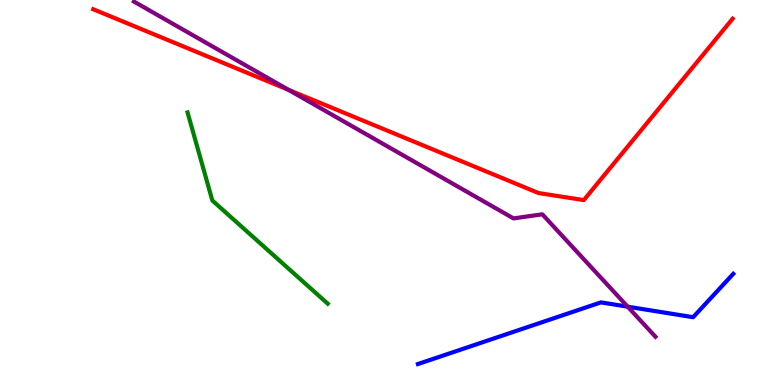[{'lines': ['blue', 'red'], 'intersections': []}, {'lines': ['green', 'red'], 'intersections': []}, {'lines': ['purple', 'red'], 'intersections': [{'x': 3.72, 'y': 7.67}]}, {'lines': ['blue', 'green'], 'intersections': []}, {'lines': ['blue', 'purple'], 'intersections': [{'x': 8.1, 'y': 2.03}]}, {'lines': ['green', 'purple'], 'intersections': []}]